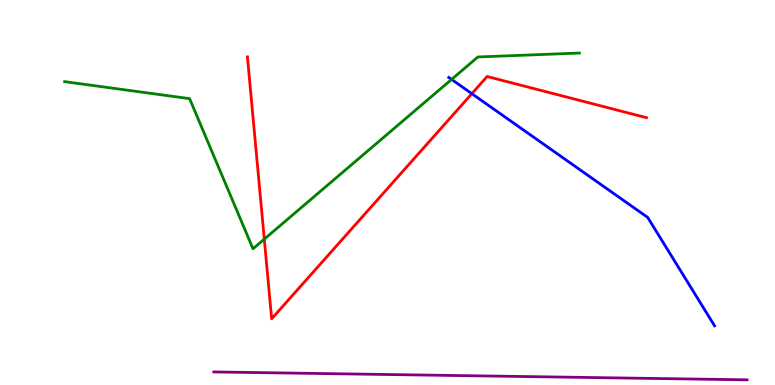[{'lines': ['blue', 'red'], 'intersections': [{'x': 6.09, 'y': 7.57}]}, {'lines': ['green', 'red'], 'intersections': [{'x': 3.41, 'y': 3.79}]}, {'lines': ['purple', 'red'], 'intersections': []}, {'lines': ['blue', 'green'], 'intersections': [{'x': 5.83, 'y': 7.94}]}, {'lines': ['blue', 'purple'], 'intersections': []}, {'lines': ['green', 'purple'], 'intersections': []}]